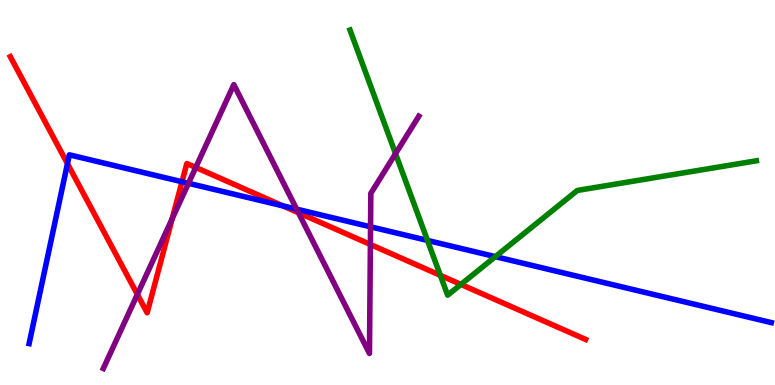[{'lines': ['blue', 'red'], 'intersections': [{'x': 0.871, 'y': 5.75}, {'x': 2.35, 'y': 5.28}, {'x': 3.65, 'y': 4.65}]}, {'lines': ['green', 'red'], 'intersections': [{'x': 5.68, 'y': 2.85}, {'x': 5.95, 'y': 2.61}]}, {'lines': ['purple', 'red'], 'intersections': [{'x': 1.77, 'y': 2.35}, {'x': 2.22, 'y': 4.32}, {'x': 2.53, 'y': 5.65}, {'x': 3.85, 'y': 4.47}, {'x': 4.78, 'y': 3.65}]}, {'lines': ['blue', 'green'], 'intersections': [{'x': 5.52, 'y': 3.76}, {'x': 6.39, 'y': 3.33}]}, {'lines': ['blue', 'purple'], 'intersections': [{'x': 2.43, 'y': 5.24}, {'x': 3.83, 'y': 4.57}, {'x': 4.78, 'y': 4.11}]}, {'lines': ['green', 'purple'], 'intersections': [{'x': 5.1, 'y': 6.01}]}]